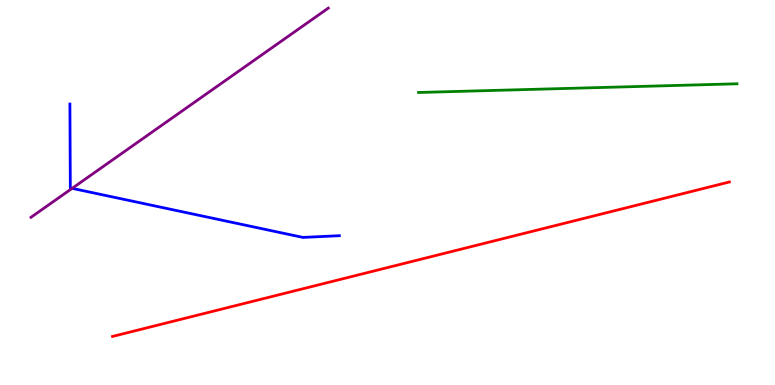[{'lines': ['blue', 'red'], 'intersections': []}, {'lines': ['green', 'red'], 'intersections': []}, {'lines': ['purple', 'red'], 'intersections': []}, {'lines': ['blue', 'green'], 'intersections': []}, {'lines': ['blue', 'purple'], 'intersections': [{'x': 0.931, 'y': 5.11}]}, {'lines': ['green', 'purple'], 'intersections': []}]